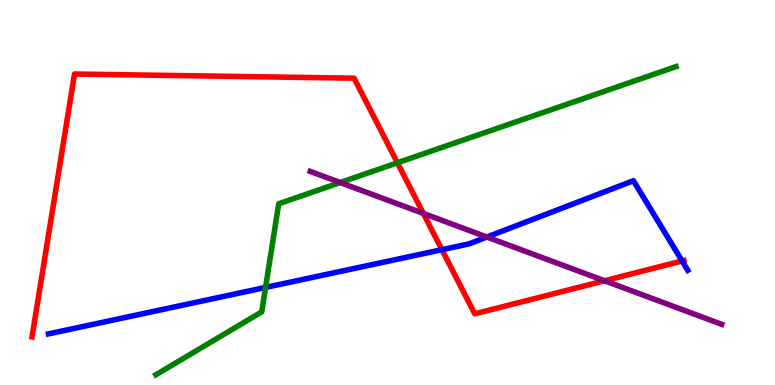[{'lines': ['blue', 'red'], 'intersections': [{'x': 5.7, 'y': 3.51}, {'x': 8.8, 'y': 3.22}]}, {'lines': ['green', 'red'], 'intersections': [{'x': 5.13, 'y': 5.77}]}, {'lines': ['purple', 'red'], 'intersections': [{'x': 5.46, 'y': 4.46}, {'x': 7.8, 'y': 2.71}]}, {'lines': ['blue', 'green'], 'intersections': [{'x': 3.43, 'y': 2.53}]}, {'lines': ['blue', 'purple'], 'intersections': [{'x': 6.28, 'y': 3.84}]}, {'lines': ['green', 'purple'], 'intersections': [{'x': 4.39, 'y': 5.26}]}]